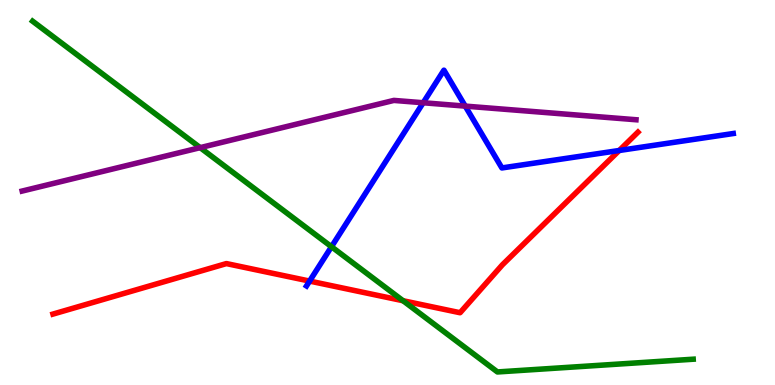[{'lines': ['blue', 'red'], 'intersections': [{'x': 3.99, 'y': 2.7}, {'x': 7.99, 'y': 6.09}]}, {'lines': ['green', 'red'], 'intersections': [{'x': 5.2, 'y': 2.19}]}, {'lines': ['purple', 'red'], 'intersections': []}, {'lines': ['blue', 'green'], 'intersections': [{'x': 4.28, 'y': 3.59}]}, {'lines': ['blue', 'purple'], 'intersections': [{'x': 5.46, 'y': 7.33}, {'x': 6.0, 'y': 7.24}]}, {'lines': ['green', 'purple'], 'intersections': [{'x': 2.58, 'y': 6.17}]}]